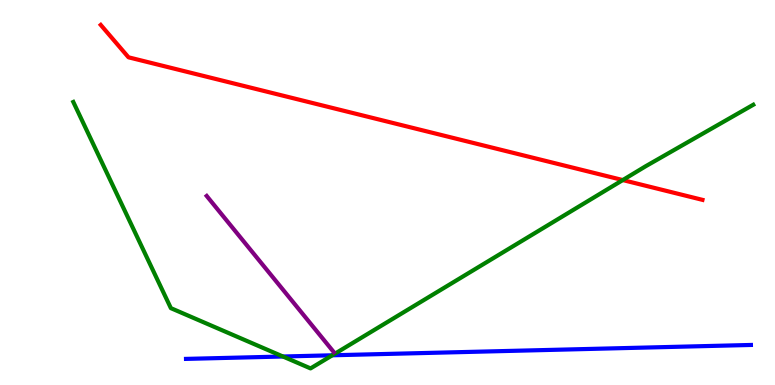[{'lines': ['blue', 'red'], 'intersections': []}, {'lines': ['green', 'red'], 'intersections': [{'x': 8.04, 'y': 5.32}]}, {'lines': ['purple', 'red'], 'intersections': []}, {'lines': ['blue', 'green'], 'intersections': [{'x': 3.65, 'y': 0.74}, {'x': 4.29, 'y': 0.772}]}, {'lines': ['blue', 'purple'], 'intersections': []}, {'lines': ['green', 'purple'], 'intersections': []}]